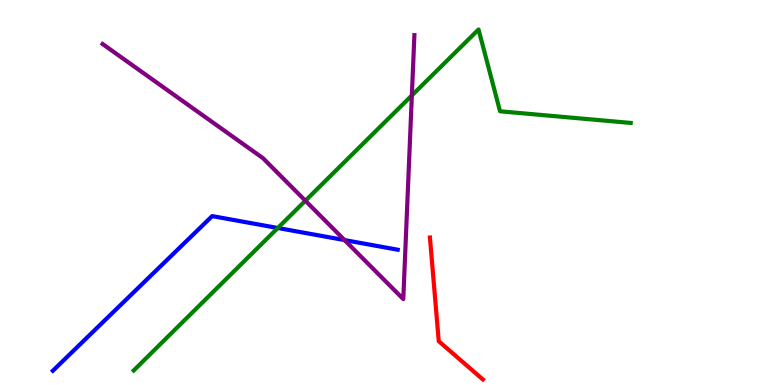[{'lines': ['blue', 'red'], 'intersections': []}, {'lines': ['green', 'red'], 'intersections': []}, {'lines': ['purple', 'red'], 'intersections': []}, {'lines': ['blue', 'green'], 'intersections': [{'x': 3.58, 'y': 4.08}]}, {'lines': ['blue', 'purple'], 'intersections': [{'x': 4.45, 'y': 3.76}]}, {'lines': ['green', 'purple'], 'intersections': [{'x': 3.94, 'y': 4.79}, {'x': 5.31, 'y': 7.52}]}]